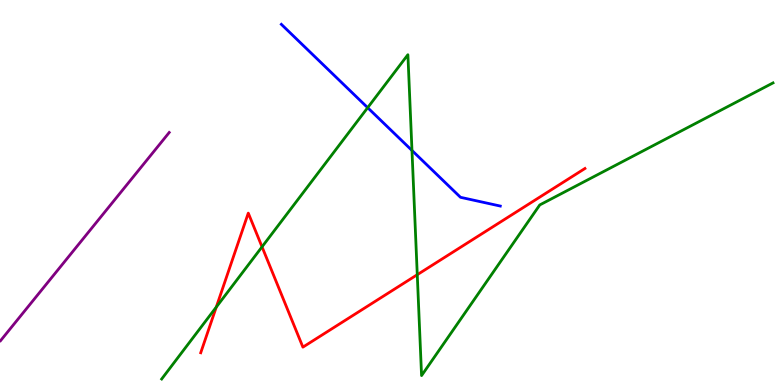[{'lines': ['blue', 'red'], 'intersections': []}, {'lines': ['green', 'red'], 'intersections': [{'x': 2.79, 'y': 2.02}, {'x': 3.38, 'y': 3.59}, {'x': 5.38, 'y': 2.87}]}, {'lines': ['purple', 'red'], 'intersections': []}, {'lines': ['blue', 'green'], 'intersections': [{'x': 4.74, 'y': 7.2}, {'x': 5.32, 'y': 6.09}]}, {'lines': ['blue', 'purple'], 'intersections': []}, {'lines': ['green', 'purple'], 'intersections': []}]